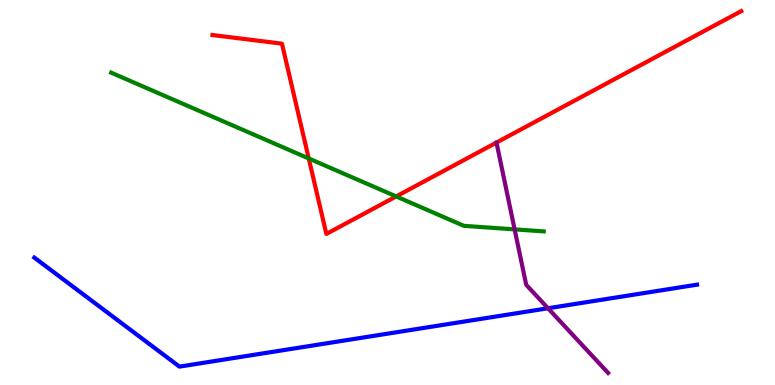[{'lines': ['blue', 'red'], 'intersections': []}, {'lines': ['green', 'red'], 'intersections': [{'x': 3.98, 'y': 5.88}, {'x': 5.11, 'y': 4.9}]}, {'lines': ['purple', 'red'], 'intersections': []}, {'lines': ['blue', 'green'], 'intersections': []}, {'lines': ['blue', 'purple'], 'intersections': [{'x': 7.07, 'y': 1.99}]}, {'lines': ['green', 'purple'], 'intersections': [{'x': 6.64, 'y': 4.04}]}]